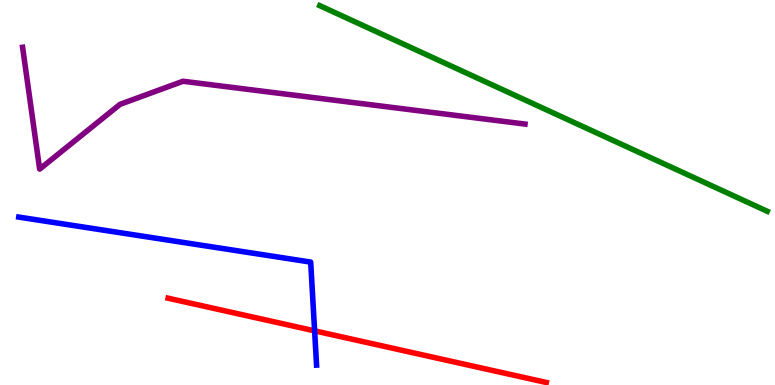[{'lines': ['blue', 'red'], 'intersections': [{'x': 4.06, 'y': 1.41}]}, {'lines': ['green', 'red'], 'intersections': []}, {'lines': ['purple', 'red'], 'intersections': []}, {'lines': ['blue', 'green'], 'intersections': []}, {'lines': ['blue', 'purple'], 'intersections': []}, {'lines': ['green', 'purple'], 'intersections': []}]